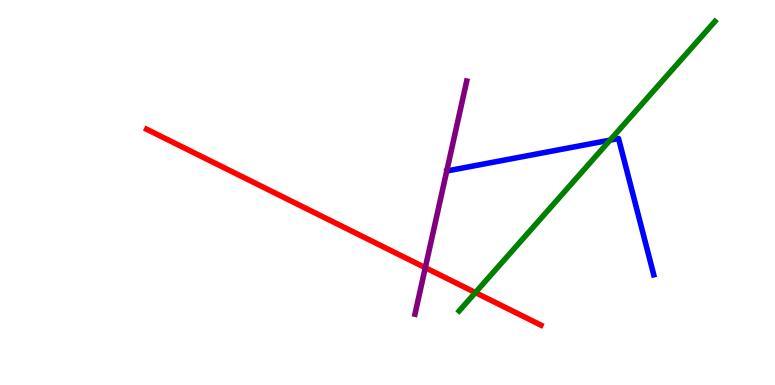[{'lines': ['blue', 'red'], 'intersections': []}, {'lines': ['green', 'red'], 'intersections': [{'x': 6.13, 'y': 2.4}]}, {'lines': ['purple', 'red'], 'intersections': [{'x': 5.49, 'y': 3.05}]}, {'lines': ['blue', 'green'], 'intersections': [{'x': 7.87, 'y': 6.36}]}, {'lines': ['blue', 'purple'], 'intersections': []}, {'lines': ['green', 'purple'], 'intersections': []}]